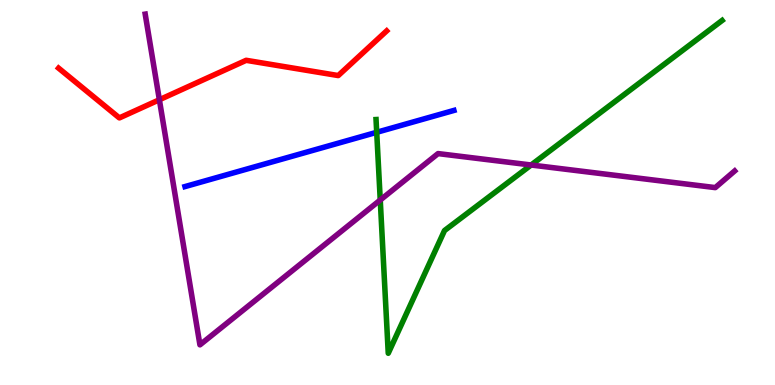[{'lines': ['blue', 'red'], 'intersections': []}, {'lines': ['green', 'red'], 'intersections': []}, {'lines': ['purple', 'red'], 'intersections': [{'x': 2.06, 'y': 7.41}]}, {'lines': ['blue', 'green'], 'intersections': [{'x': 4.86, 'y': 6.56}]}, {'lines': ['blue', 'purple'], 'intersections': []}, {'lines': ['green', 'purple'], 'intersections': [{'x': 4.91, 'y': 4.8}, {'x': 6.85, 'y': 5.71}]}]